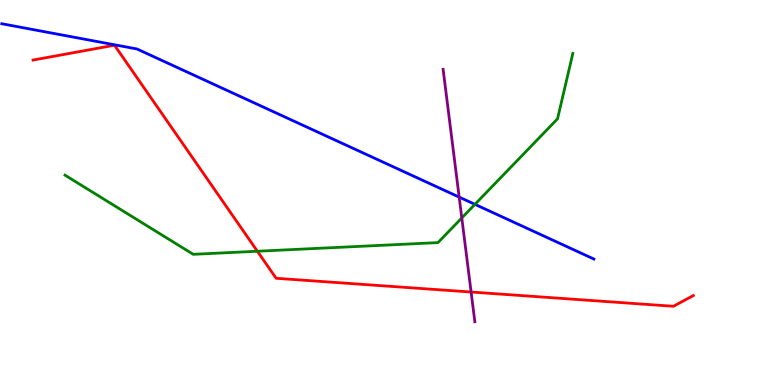[{'lines': ['blue', 'red'], 'intersections': []}, {'lines': ['green', 'red'], 'intersections': [{'x': 3.32, 'y': 3.47}]}, {'lines': ['purple', 'red'], 'intersections': [{'x': 6.08, 'y': 2.42}]}, {'lines': ['blue', 'green'], 'intersections': [{'x': 6.13, 'y': 4.69}]}, {'lines': ['blue', 'purple'], 'intersections': [{'x': 5.92, 'y': 4.88}]}, {'lines': ['green', 'purple'], 'intersections': [{'x': 5.96, 'y': 4.34}]}]